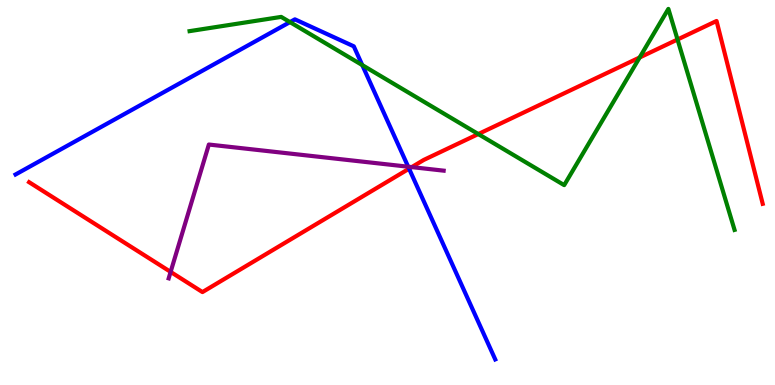[{'lines': ['blue', 'red'], 'intersections': [{'x': 5.28, 'y': 5.62}]}, {'lines': ['green', 'red'], 'intersections': [{'x': 6.17, 'y': 6.52}, {'x': 8.25, 'y': 8.51}, {'x': 8.74, 'y': 8.97}]}, {'lines': ['purple', 'red'], 'intersections': [{'x': 2.2, 'y': 2.94}, {'x': 5.31, 'y': 5.66}]}, {'lines': ['blue', 'green'], 'intersections': [{'x': 3.74, 'y': 9.43}, {'x': 4.67, 'y': 8.31}]}, {'lines': ['blue', 'purple'], 'intersections': [{'x': 5.27, 'y': 5.67}]}, {'lines': ['green', 'purple'], 'intersections': []}]